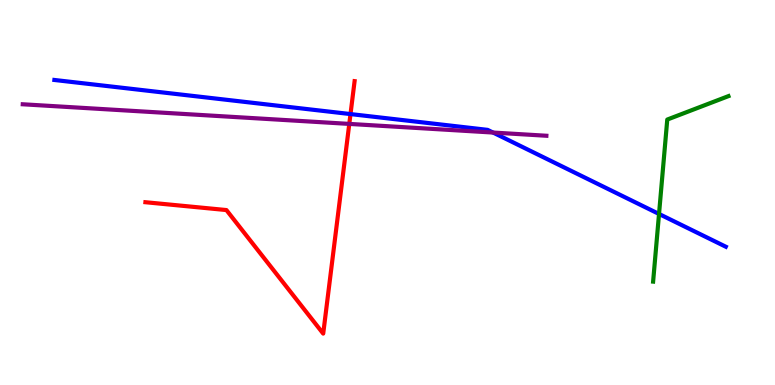[{'lines': ['blue', 'red'], 'intersections': [{'x': 4.52, 'y': 7.04}]}, {'lines': ['green', 'red'], 'intersections': []}, {'lines': ['purple', 'red'], 'intersections': [{'x': 4.51, 'y': 6.78}]}, {'lines': ['blue', 'green'], 'intersections': [{'x': 8.5, 'y': 4.44}]}, {'lines': ['blue', 'purple'], 'intersections': [{'x': 6.36, 'y': 6.56}]}, {'lines': ['green', 'purple'], 'intersections': []}]